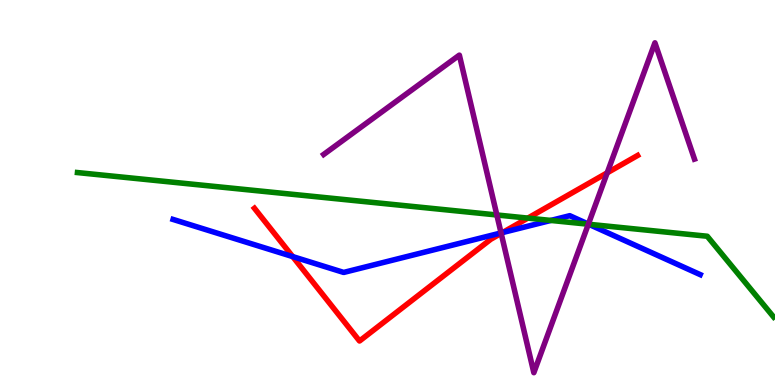[{'lines': ['blue', 'red'], 'intersections': [{'x': 3.78, 'y': 3.34}, {'x': 6.48, 'y': 3.96}]}, {'lines': ['green', 'red'], 'intersections': [{'x': 6.81, 'y': 4.33}]}, {'lines': ['purple', 'red'], 'intersections': [{'x': 6.47, 'y': 3.94}, {'x': 7.83, 'y': 5.51}]}, {'lines': ['blue', 'green'], 'intersections': [{'x': 7.11, 'y': 4.27}, {'x': 7.6, 'y': 4.18}]}, {'lines': ['blue', 'purple'], 'intersections': [{'x': 6.47, 'y': 3.95}, {'x': 7.59, 'y': 4.18}]}, {'lines': ['green', 'purple'], 'intersections': [{'x': 6.41, 'y': 4.42}, {'x': 7.59, 'y': 4.18}]}]